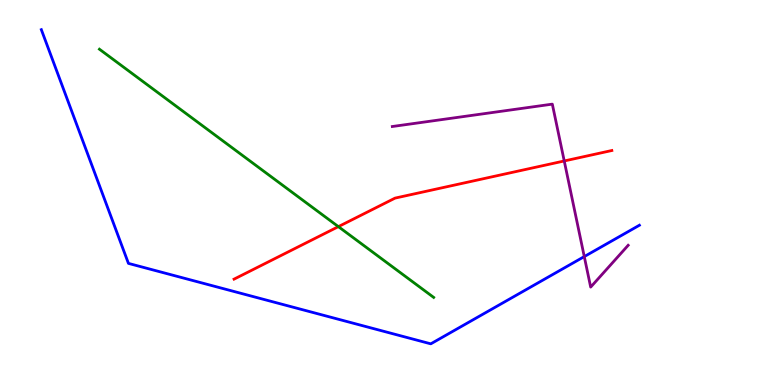[{'lines': ['blue', 'red'], 'intersections': []}, {'lines': ['green', 'red'], 'intersections': [{'x': 4.37, 'y': 4.11}]}, {'lines': ['purple', 'red'], 'intersections': [{'x': 7.28, 'y': 5.82}]}, {'lines': ['blue', 'green'], 'intersections': []}, {'lines': ['blue', 'purple'], 'intersections': [{'x': 7.54, 'y': 3.34}]}, {'lines': ['green', 'purple'], 'intersections': []}]